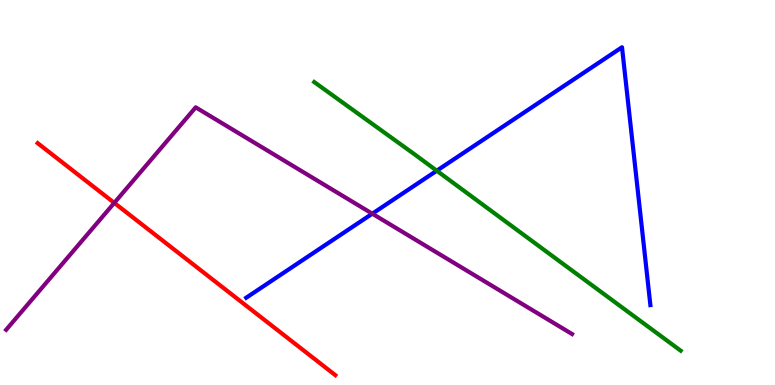[{'lines': ['blue', 'red'], 'intersections': []}, {'lines': ['green', 'red'], 'intersections': []}, {'lines': ['purple', 'red'], 'intersections': [{'x': 1.47, 'y': 4.73}]}, {'lines': ['blue', 'green'], 'intersections': [{'x': 5.64, 'y': 5.57}]}, {'lines': ['blue', 'purple'], 'intersections': [{'x': 4.8, 'y': 4.45}]}, {'lines': ['green', 'purple'], 'intersections': []}]